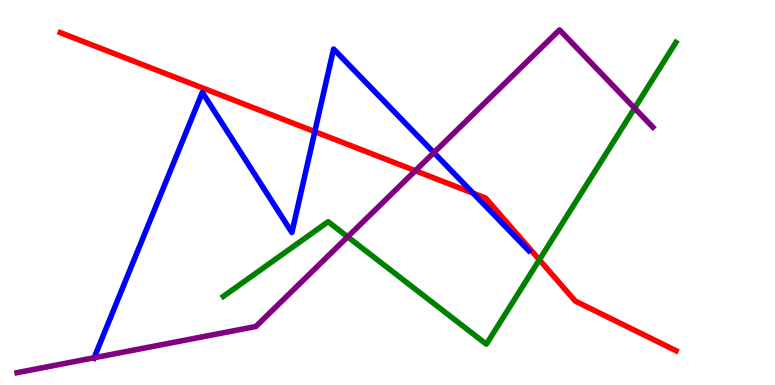[{'lines': ['blue', 'red'], 'intersections': [{'x': 4.06, 'y': 6.58}, {'x': 6.11, 'y': 4.98}]}, {'lines': ['green', 'red'], 'intersections': [{'x': 6.96, 'y': 3.25}]}, {'lines': ['purple', 'red'], 'intersections': [{'x': 5.36, 'y': 5.57}]}, {'lines': ['blue', 'green'], 'intersections': []}, {'lines': ['blue', 'purple'], 'intersections': [{'x': 1.21, 'y': 0.708}, {'x': 5.6, 'y': 6.04}]}, {'lines': ['green', 'purple'], 'intersections': [{'x': 4.49, 'y': 3.85}, {'x': 8.19, 'y': 7.19}]}]